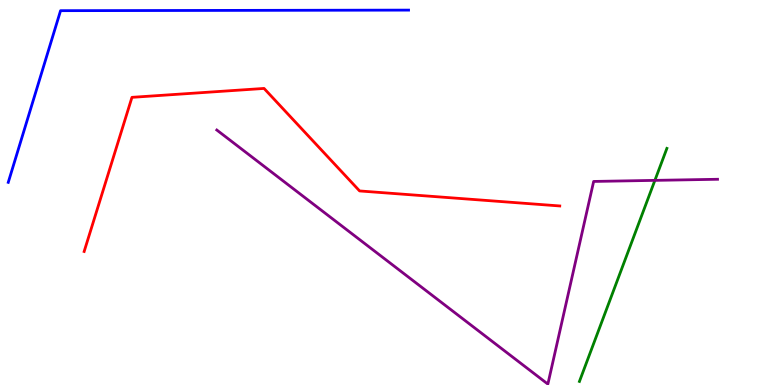[{'lines': ['blue', 'red'], 'intersections': []}, {'lines': ['green', 'red'], 'intersections': []}, {'lines': ['purple', 'red'], 'intersections': []}, {'lines': ['blue', 'green'], 'intersections': []}, {'lines': ['blue', 'purple'], 'intersections': []}, {'lines': ['green', 'purple'], 'intersections': [{'x': 8.45, 'y': 5.32}]}]